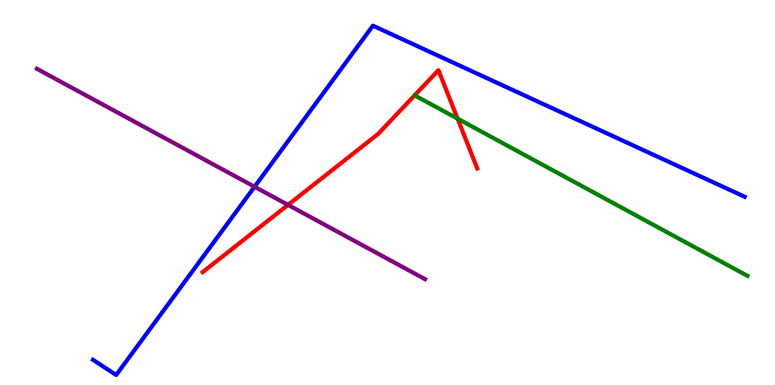[{'lines': ['blue', 'red'], 'intersections': []}, {'lines': ['green', 'red'], 'intersections': [{'x': 5.9, 'y': 6.92}]}, {'lines': ['purple', 'red'], 'intersections': [{'x': 3.72, 'y': 4.68}]}, {'lines': ['blue', 'green'], 'intersections': []}, {'lines': ['blue', 'purple'], 'intersections': [{'x': 3.28, 'y': 5.15}]}, {'lines': ['green', 'purple'], 'intersections': []}]